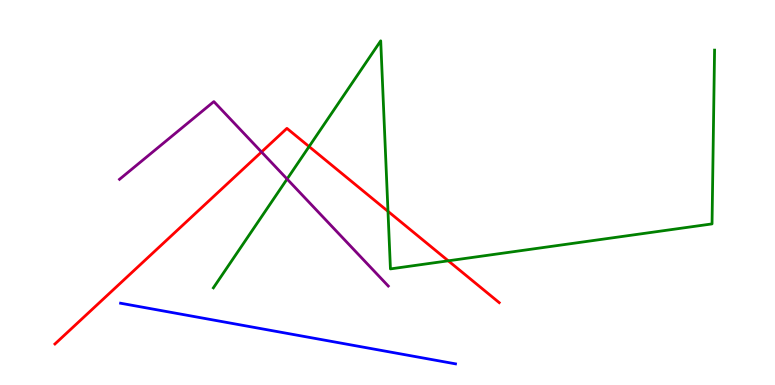[{'lines': ['blue', 'red'], 'intersections': []}, {'lines': ['green', 'red'], 'intersections': [{'x': 3.99, 'y': 6.19}, {'x': 5.01, 'y': 4.51}, {'x': 5.78, 'y': 3.23}]}, {'lines': ['purple', 'red'], 'intersections': [{'x': 3.37, 'y': 6.05}]}, {'lines': ['blue', 'green'], 'intersections': []}, {'lines': ['blue', 'purple'], 'intersections': []}, {'lines': ['green', 'purple'], 'intersections': [{'x': 3.7, 'y': 5.35}]}]